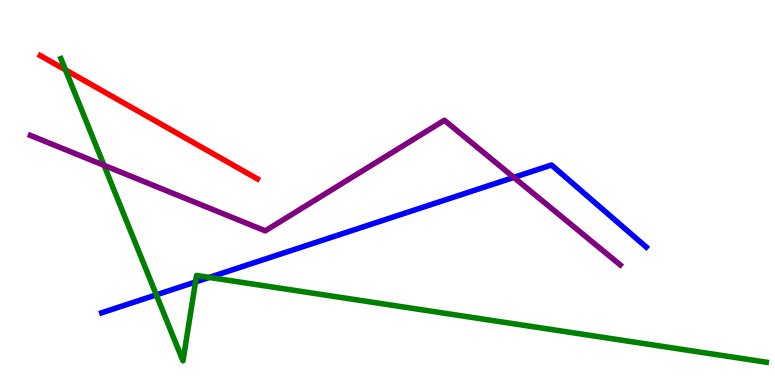[{'lines': ['blue', 'red'], 'intersections': []}, {'lines': ['green', 'red'], 'intersections': [{'x': 0.845, 'y': 8.18}]}, {'lines': ['purple', 'red'], 'intersections': []}, {'lines': ['blue', 'green'], 'intersections': [{'x': 2.02, 'y': 2.34}, {'x': 2.52, 'y': 2.68}, {'x': 2.7, 'y': 2.79}]}, {'lines': ['blue', 'purple'], 'intersections': [{'x': 6.63, 'y': 5.39}]}, {'lines': ['green', 'purple'], 'intersections': [{'x': 1.34, 'y': 5.71}]}]